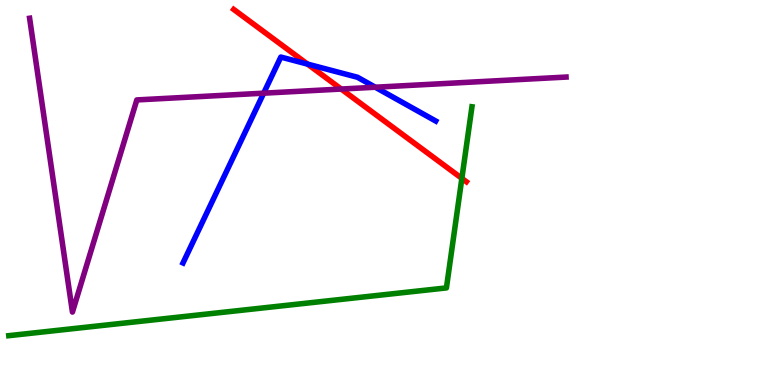[{'lines': ['blue', 'red'], 'intersections': [{'x': 3.97, 'y': 8.34}]}, {'lines': ['green', 'red'], 'intersections': [{'x': 5.96, 'y': 5.37}]}, {'lines': ['purple', 'red'], 'intersections': [{'x': 4.4, 'y': 7.69}]}, {'lines': ['blue', 'green'], 'intersections': []}, {'lines': ['blue', 'purple'], 'intersections': [{'x': 3.4, 'y': 7.58}, {'x': 4.84, 'y': 7.73}]}, {'lines': ['green', 'purple'], 'intersections': []}]